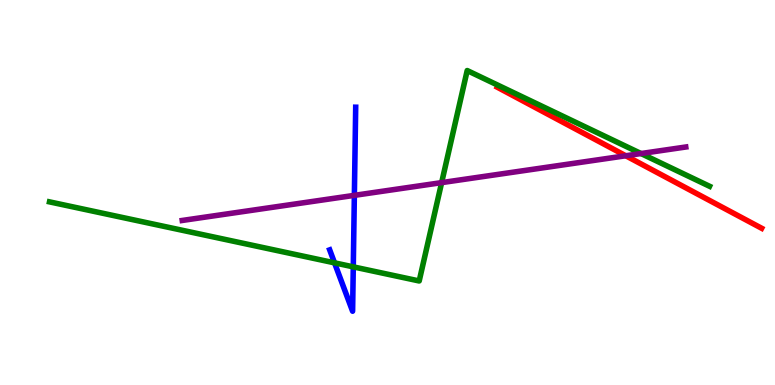[{'lines': ['blue', 'red'], 'intersections': []}, {'lines': ['green', 'red'], 'intersections': []}, {'lines': ['purple', 'red'], 'intersections': [{'x': 8.07, 'y': 5.95}]}, {'lines': ['blue', 'green'], 'intersections': [{'x': 4.32, 'y': 3.17}, {'x': 4.56, 'y': 3.07}]}, {'lines': ['blue', 'purple'], 'intersections': [{'x': 4.57, 'y': 4.93}]}, {'lines': ['green', 'purple'], 'intersections': [{'x': 5.7, 'y': 5.26}, {'x': 8.27, 'y': 6.01}]}]